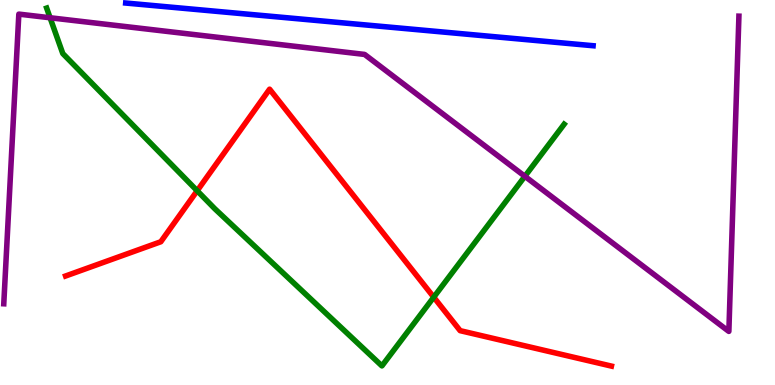[{'lines': ['blue', 'red'], 'intersections': []}, {'lines': ['green', 'red'], 'intersections': [{'x': 2.54, 'y': 5.05}, {'x': 5.6, 'y': 2.28}]}, {'lines': ['purple', 'red'], 'intersections': []}, {'lines': ['blue', 'green'], 'intersections': []}, {'lines': ['blue', 'purple'], 'intersections': []}, {'lines': ['green', 'purple'], 'intersections': [{'x': 0.646, 'y': 9.54}, {'x': 6.77, 'y': 5.42}]}]